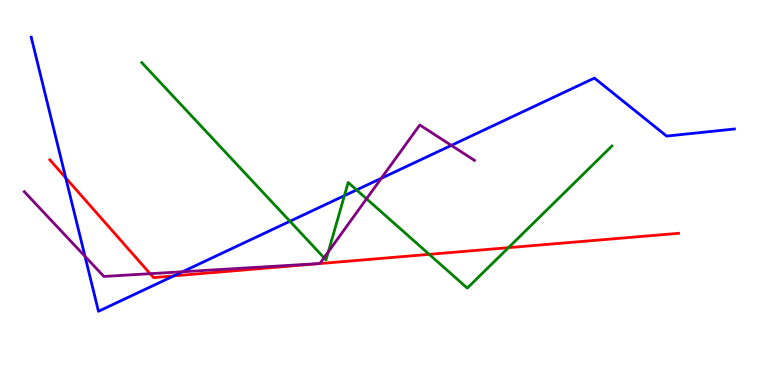[{'lines': ['blue', 'red'], 'intersections': [{'x': 0.848, 'y': 5.38}, {'x': 2.24, 'y': 2.83}]}, {'lines': ['green', 'red'], 'intersections': [{'x': 5.54, 'y': 3.39}, {'x': 6.56, 'y': 3.57}]}, {'lines': ['purple', 'red'], 'intersections': [{'x': 1.94, 'y': 2.89}]}, {'lines': ['blue', 'green'], 'intersections': [{'x': 3.74, 'y': 4.25}, {'x': 4.44, 'y': 4.92}, {'x': 4.6, 'y': 5.07}]}, {'lines': ['blue', 'purple'], 'intersections': [{'x': 1.1, 'y': 3.34}, {'x': 2.36, 'y': 2.94}, {'x': 4.92, 'y': 5.37}, {'x': 5.82, 'y': 6.22}]}, {'lines': ['green', 'purple'], 'intersections': [{'x': 4.18, 'y': 3.3}, {'x': 4.24, 'y': 3.46}, {'x': 4.73, 'y': 4.84}]}]